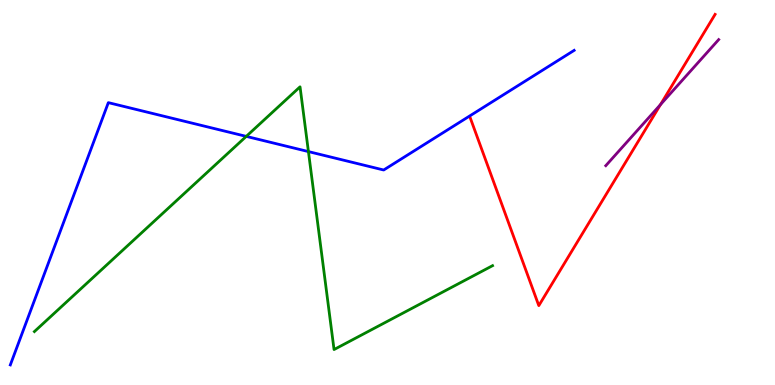[{'lines': ['blue', 'red'], 'intersections': []}, {'lines': ['green', 'red'], 'intersections': []}, {'lines': ['purple', 'red'], 'intersections': [{'x': 8.52, 'y': 7.28}]}, {'lines': ['blue', 'green'], 'intersections': [{'x': 3.18, 'y': 6.46}, {'x': 3.98, 'y': 6.06}]}, {'lines': ['blue', 'purple'], 'intersections': []}, {'lines': ['green', 'purple'], 'intersections': []}]